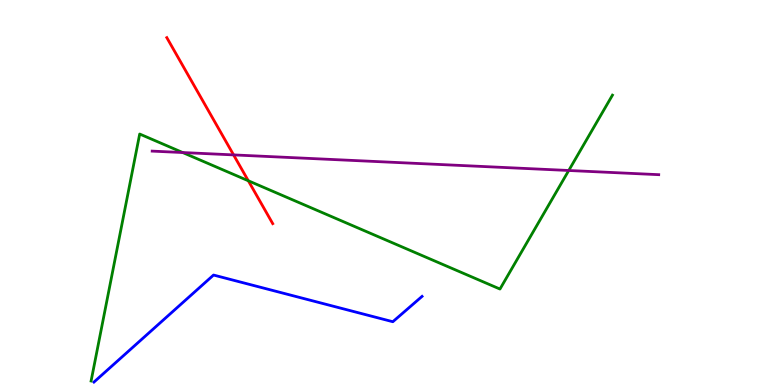[{'lines': ['blue', 'red'], 'intersections': []}, {'lines': ['green', 'red'], 'intersections': [{'x': 3.2, 'y': 5.3}]}, {'lines': ['purple', 'red'], 'intersections': [{'x': 3.01, 'y': 5.98}]}, {'lines': ['blue', 'green'], 'intersections': []}, {'lines': ['blue', 'purple'], 'intersections': []}, {'lines': ['green', 'purple'], 'intersections': [{'x': 2.36, 'y': 6.04}, {'x': 7.34, 'y': 5.57}]}]